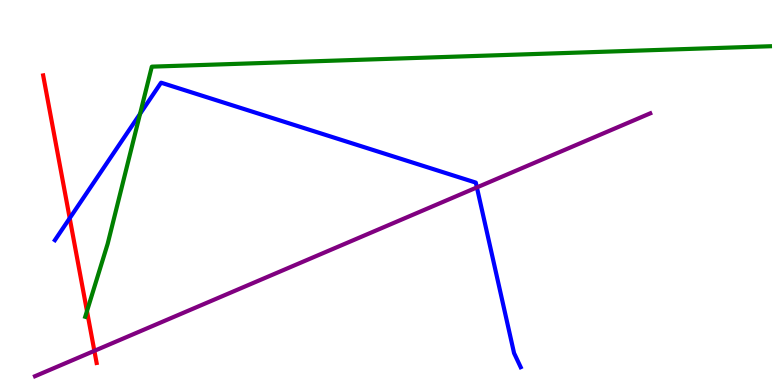[{'lines': ['blue', 'red'], 'intersections': [{'x': 0.899, 'y': 4.33}]}, {'lines': ['green', 'red'], 'intersections': [{'x': 1.12, 'y': 1.92}]}, {'lines': ['purple', 'red'], 'intersections': [{'x': 1.22, 'y': 0.887}]}, {'lines': ['blue', 'green'], 'intersections': [{'x': 1.81, 'y': 7.04}]}, {'lines': ['blue', 'purple'], 'intersections': [{'x': 6.15, 'y': 5.13}]}, {'lines': ['green', 'purple'], 'intersections': []}]